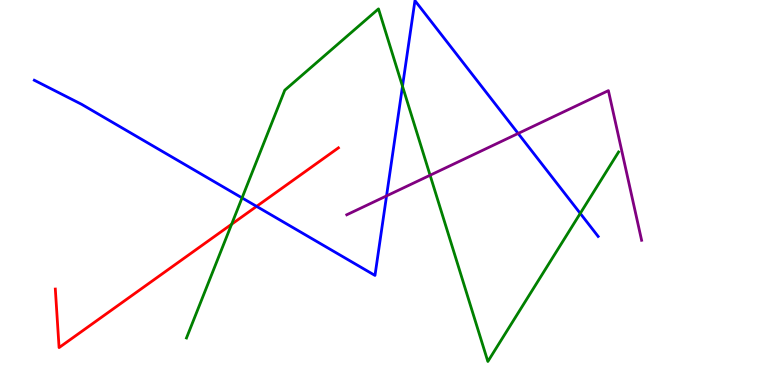[{'lines': ['blue', 'red'], 'intersections': [{'x': 3.31, 'y': 4.64}]}, {'lines': ['green', 'red'], 'intersections': [{'x': 2.99, 'y': 4.18}]}, {'lines': ['purple', 'red'], 'intersections': []}, {'lines': ['blue', 'green'], 'intersections': [{'x': 3.12, 'y': 4.86}, {'x': 5.19, 'y': 7.76}, {'x': 7.49, 'y': 4.46}]}, {'lines': ['blue', 'purple'], 'intersections': [{'x': 4.99, 'y': 4.91}, {'x': 6.69, 'y': 6.53}]}, {'lines': ['green', 'purple'], 'intersections': [{'x': 5.55, 'y': 5.45}]}]